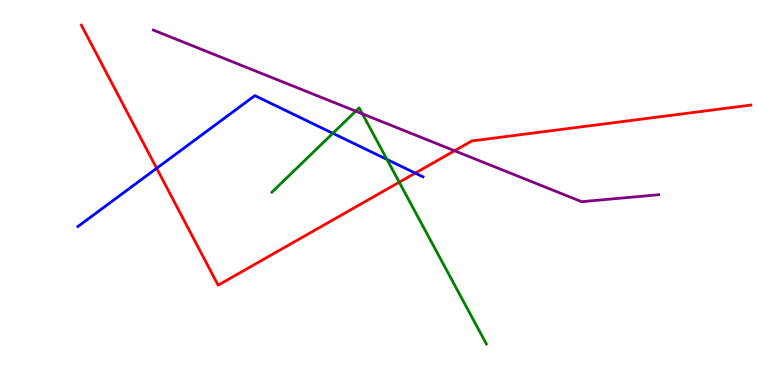[{'lines': ['blue', 'red'], 'intersections': [{'x': 2.02, 'y': 5.63}, {'x': 5.36, 'y': 5.5}]}, {'lines': ['green', 'red'], 'intersections': [{'x': 5.15, 'y': 5.27}]}, {'lines': ['purple', 'red'], 'intersections': [{'x': 5.87, 'y': 6.08}]}, {'lines': ['blue', 'green'], 'intersections': [{'x': 4.29, 'y': 6.54}, {'x': 4.99, 'y': 5.86}]}, {'lines': ['blue', 'purple'], 'intersections': []}, {'lines': ['green', 'purple'], 'intersections': [{'x': 4.59, 'y': 7.11}, {'x': 4.68, 'y': 7.04}]}]